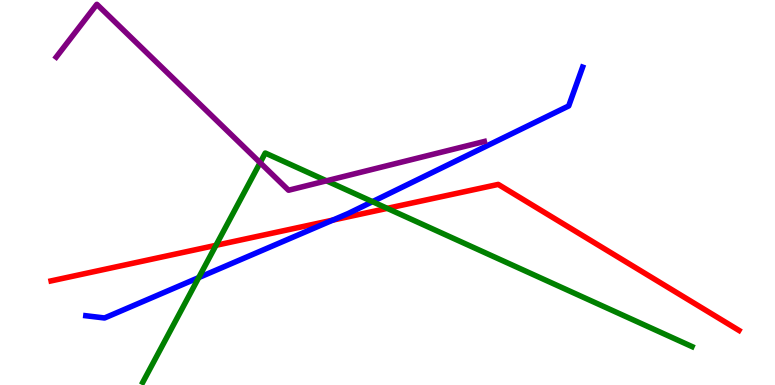[{'lines': ['blue', 'red'], 'intersections': [{'x': 4.29, 'y': 4.28}]}, {'lines': ['green', 'red'], 'intersections': [{'x': 2.79, 'y': 3.63}, {'x': 5.0, 'y': 4.59}]}, {'lines': ['purple', 'red'], 'intersections': []}, {'lines': ['blue', 'green'], 'intersections': [{'x': 2.56, 'y': 2.79}, {'x': 4.81, 'y': 4.76}]}, {'lines': ['blue', 'purple'], 'intersections': []}, {'lines': ['green', 'purple'], 'intersections': [{'x': 3.36, 'y': 5.77}, {'x': 4.21, 'y': 5.3}]}]